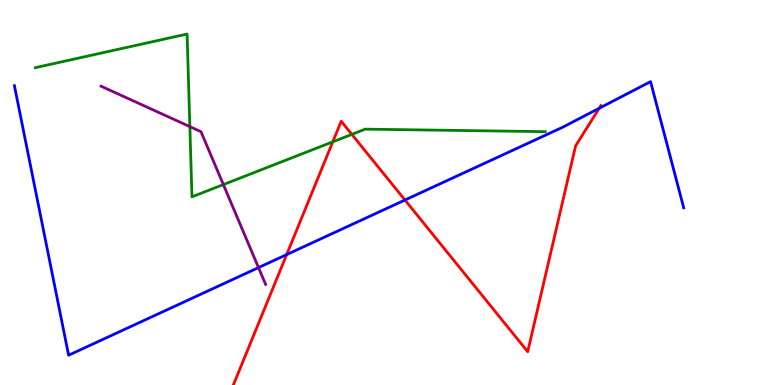[{'lines': ['blue', 'red'], 'intersections': [{'x': 3.7, 'y': 3.39}, {'x': 5.23, 'y': 4.8}, {'x': 7.73, 'y': 7.19}]}, {'lines': ['green', 'red'], 'intersections': [{'x': 4.29, 'y': 6.32}, {'x': 4.54, 'y': 6.51}]}, {'lines': ['purple', 'red'], 'intersections': []}, {'lines': ['blue', 'green'], 'intersections': []}, {'lines': ['blue', 'purple'], 'intersections': [{'x': 3.34, 'y': 3.05}]}, {'lines': ['green', 'purple'], 'intersections': [{'x': 2.45, 'y': 6.71}, {'x': 2.88, 'y': 5.21}]}]